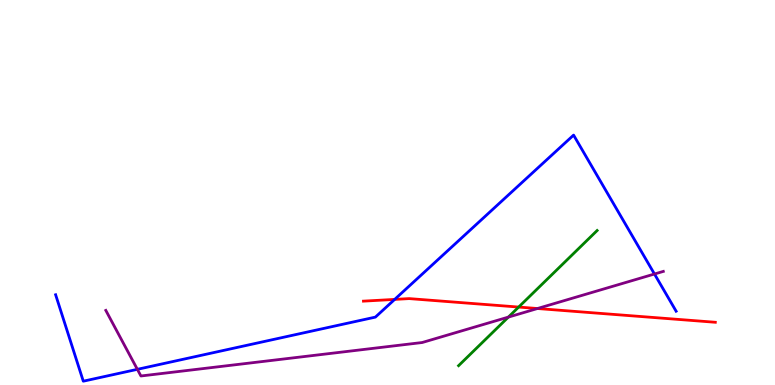[{'lines': ['blue', 'red'], 'intersections': [{'x': 5.09, 'y': 2.22}]}, {'lines': ['green', 'red'], 'intersections': [{'x': 6.69, 'y': 2.02}]}, {'lines': ['purple', 'red'], 'intersections': [{'x': 6.94, 'y': 1.99}]}, {'lines': ['blue', 'green'], 'intersections': []}, {'lines': ['blue', 'purple'], 'intersections': [{'x': 1.77, 'y': 0.407}, {'x': 8.44, 'y': 2.88}]}, {'lines': ['green', 'purple'], 'intersections': [{'x': 6.56, 'y': 1.76}]}]